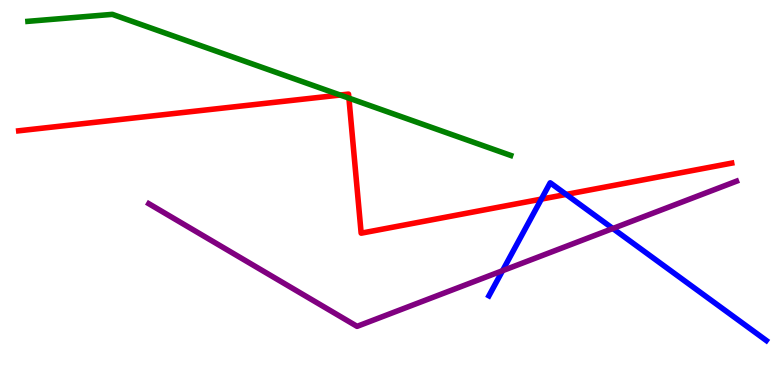[{'lines': ['blue', 'red'], 'intersections': [{'x': 6.99, 'y': 4.83}, {'x': 7.31, 'y': 4.95}]}, {'lines': ['green', 'red'], 'intersections': [{'x': 4.39, 'y': 7.53}, {'x': 4.5, 'y': 7.45}]}, {'lines': ['purple', 'red'], 'intersections': []}, {'lines': ['blue', 'green'], 'intersections': []}, {'lines': ['blue', 'purple'], 'intersections': [{'x': 6.48, 'y': 2.97}, {'x': 7.91, 'y': 4.06}]}, {'lines': ['green', 'purple'], 'intersections': []}]